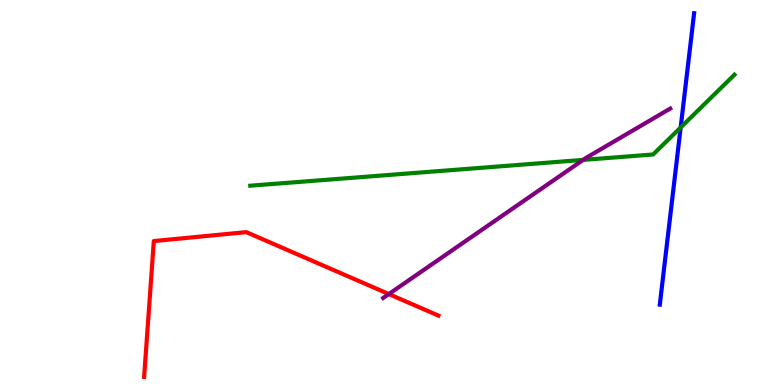[{'lines': ['blue', 'red'], 'intersections': []}, {'lines': ['green', 'red'], 'intersections': []}, {'lines': ['purple', 'red'], 'intersections': [{'x': 5.02, 'y': 2.36}]}, {'lines': ['blue', 'green'], 'intersections': [{'x': 8.78, 'y': 6.69}]}, {'lines': ['blue', 'purple'], 'intersections': []}, {'lines': ['green', 'purple'], 'intersections': [{'x': 7.52, 'y': 5.85}]}]